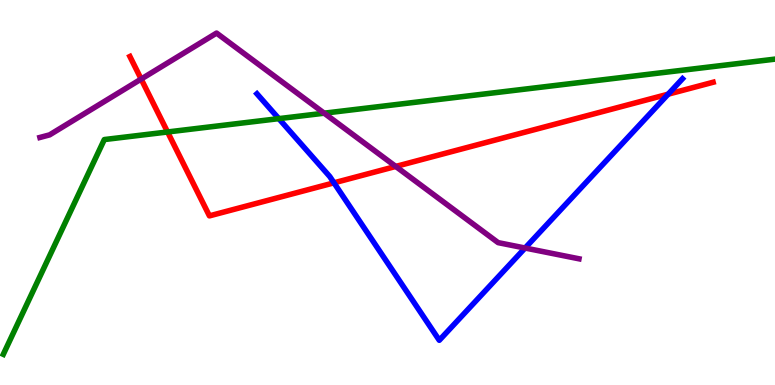[{'lines': ['blue', 'red'], 'intersections': [{'x': 4.31, 'y': 5.25}, {'x': 8.62, 'y': 7.55}]}, {'lines': ['green', 'red'], 'intersections': [{'x': 2.16, 'y': 6.57}]}, {'lines': ['purple', 'red'], 'intersections': [{'x': 1.82, 'y': 7.95}, {'x': 5.11, 'y': 5.68}]}, {'lines': ['blue', 'green'], 'intersections': [{'x': 3.6, 'y': 6.92}]}, {'lines': ['blue', 'purple'], 'intersections': [{'x': 6.78, 'y': 3.56}]}, {'lines': ['green', 'purple'], 'intersections': [{'x': 4.18, 'y': 7.06}]}]